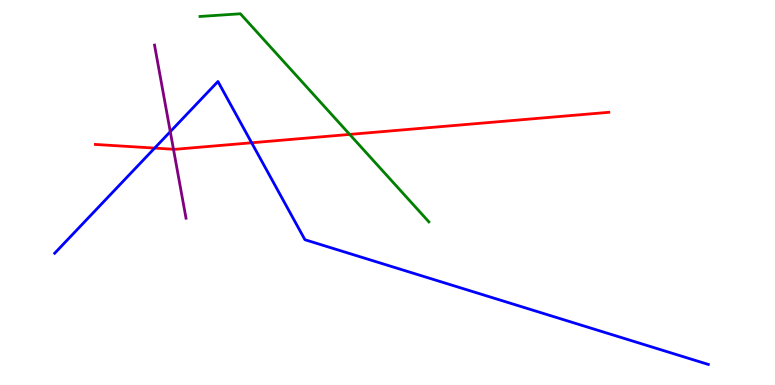[{'lines': ['blue', 'red'], 'intersections': [{'x': 2.0, 'y': 6.15}, {'x': 3.25, 'y': 6.29}]}, {'lines': ['green', 'red'], 'intersections': [{'x': 4.51, 'y': 6.51}]}, {'lines': ['purple', 'red'], 'intersections': [{'x': 2.24, 'y': 6.12}]}, {'lines': ['blue', 'green'], 'intersections': []}, {'lines': ['blue', 'purple'], 'intersections': [{'x': 2.2, 'y': 6.58}]}, {'lines': ['green', 'purple'], 'intersections': []}]